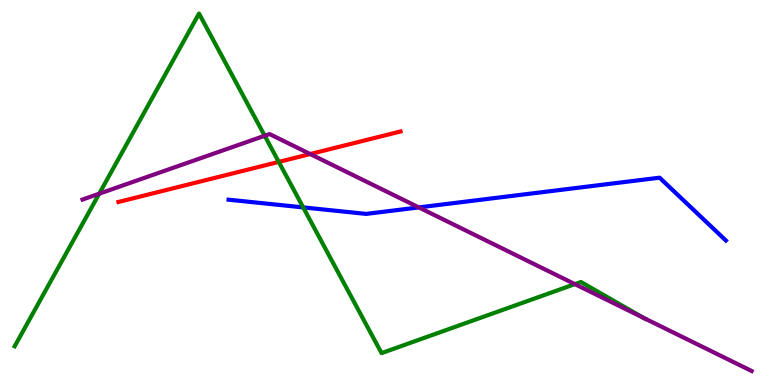[{'lines': ['blue', 'red'], 'intersections': []}, {'lines': ['green', 'red'], 'intersections': [{'x': 3.6, 'y': 5.79}]}, {'lines': ['purple', 'red'], 'intersections': [{'x': 4.0, 'y': 6.0}]}, {'lines': ['blue', 'green'], 'intersections': [{'x': 3.91, 'y': 4.61}]}, {'lines': ['blue', 'purple'], 'intersections': [{'x': 5.4, 'y': 4.61}]}, {'lines': ['green', 'purple'], 'intersections': [{'x': 1.28, 'y': 4.97}, {'x': 3.42, 'y': 6.47}, {'x': 7.42, 'y': 2.62}, {'x': 8.3, 'y': 1.74}]}]